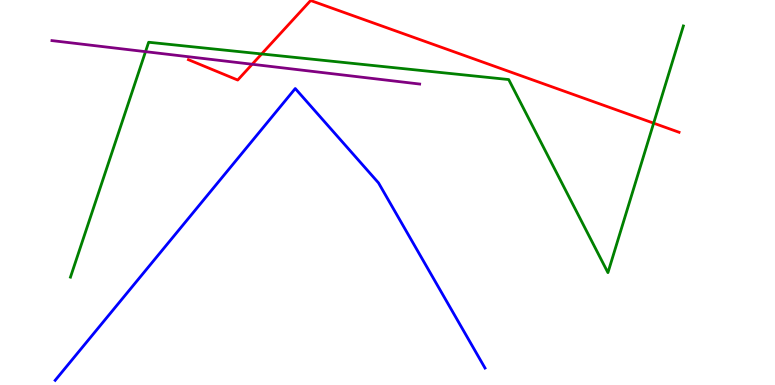[{'lines': ['blue', 'red'], 'intersections': []}, {'lines': ['green', 'red'], 'intersections': [{'x': 3.38, 'y': 8.6}, {'x': 8.43, 'y': 6.8}]}, {'lines': ['purple', 'red'], 'intersections': [{'x': 3.25, 'y': 8.33}]}, {'lines': ['blue', 'green'], 'intersections': []}, {'lines': ['blue', 'purple'], 'intersections': []}, {'lines': ['green', 'purple'], 'intersections': [{'x': 1.88, 'y': 8.66}]}]